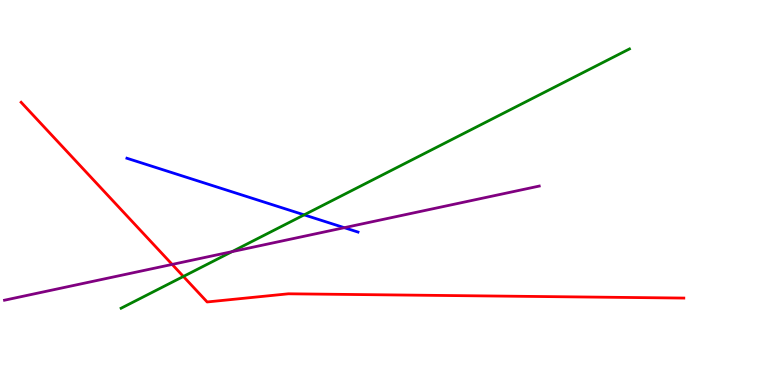[{'lines': ['blue', 'red'], 'intersections': []}, {'lines': ['green', 'red'], 'intersections': [{'x': 2.37, 'y': 2.82}]}, {'lines': ['purple', 'red'], 'intersections': [{'x': 2.22, 'y': 3.13}]}, {'lines': ['blue', 'green'], 'intersections': [{'x': 3.92, 'y': 4.42}]}, {'lines': ['blue', 'purple'], 'intersections': [{'x': 4.44, 'y': 4.09}]}, {'lines': ['green', 'purple'], 'intersections': [{'x': 2.99, 'y': 3.46}]}]